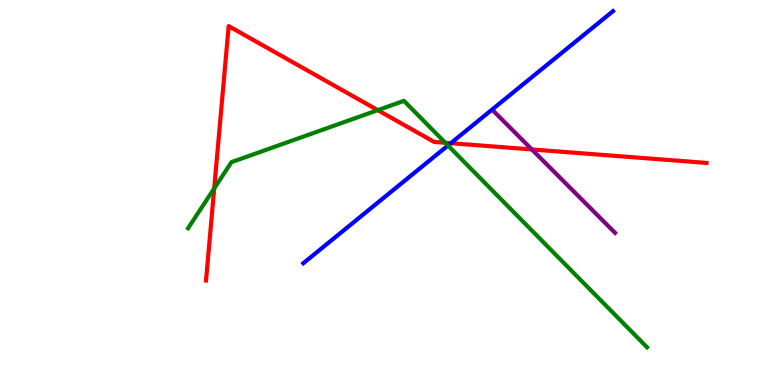[{'lines': ['blue', 'red'], 'intersections': [{'x': 5.82, 'y': 6.28}]}, {'lines': ['green', 'red'], 'intersections': [{'x': 2.76, 'y': 5.11}, {'x': 4.87, 'y': 7.14}, {'x': 5.75, 'y': 6.29}]}, {'lines': ['purple', 'red'], 'intersections': [{'x': 6.86, 'y': 6.12}]}, {'lines': ['blue', 'green'], 'intersections': [{'x': 5.78, 'y': 6.22}]}, {'lines': ['blue', 'purple'], 'intersections': []}, {'lines': ['green', 'purple'], 'intersections': []}]